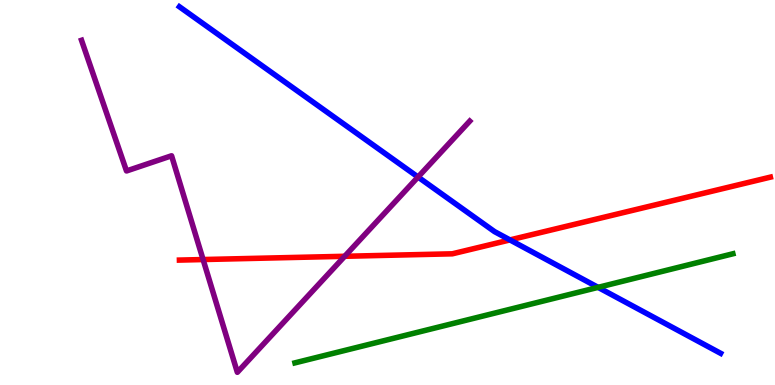[{'lines': ['blue', 'red'], 'intersections': [{'x': 6.58, 'y': 3.77}]}, {'lines': ['green', 'red'], 'intersections': []}, {'lines': ['purple', 'red'], 'intersections': [{'x': 2.62, 'y': 3.26}, {'x': 4.45, 'y': 3.34}]}, {'lines': ['blue', 'green'], 'intersections': [{'x': 7.72, 'y': 2.54}]}, {'lines': ['blue', 'purple'], 'intersections': [{'x': 5.39, 'y': 5.4}]}, {'lines': ['green', 'purple'], 'intersections': []}]